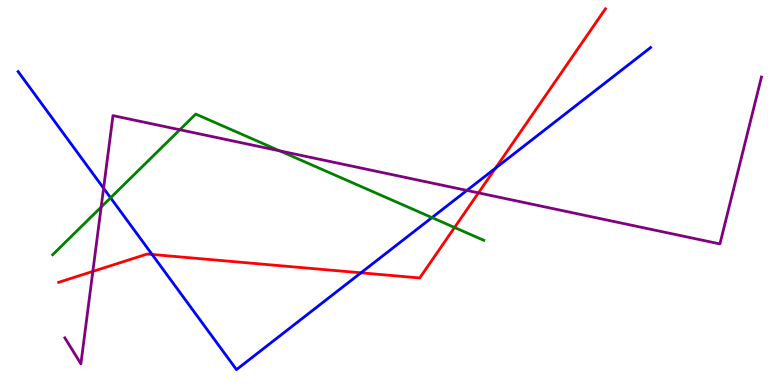[{'lines': ['blue', 'red'], 'intersections': [{'x': 1.96, 'y': 3.39}, {'x': 4.66, 'y': 2.91}, {'x': 6.39, 'y': 5.63}]}, {'lines': ['green', 'red'], 'intersections': [{'x': 5.87, 'y': 4.09}]}, {'lines': ['purple', 'red'], 'intersections': [{'x': 1.2, 'y': 2.95}, {'x': 6.17, 'y': 4.99}]}, {'lines': ['blue', 'green'], 'intersections': [{'x': 1.43, 'y': 4.86}, {'x': 5.57, 'y': 4.35}]}, {'lines': ['blue', 'purple'], 'intersections': [{'x': 1.34, 'y': 5.11}, {'x': 6.02, 'y': 5.05}]}, {'lines': ['green', 'purple'], 'intersections': [{'x': 1.31, 'y': 4.62}, {'x': 2.32, 'y': 6.63}, {'x': 3.61, 'y': 6.08}]}]